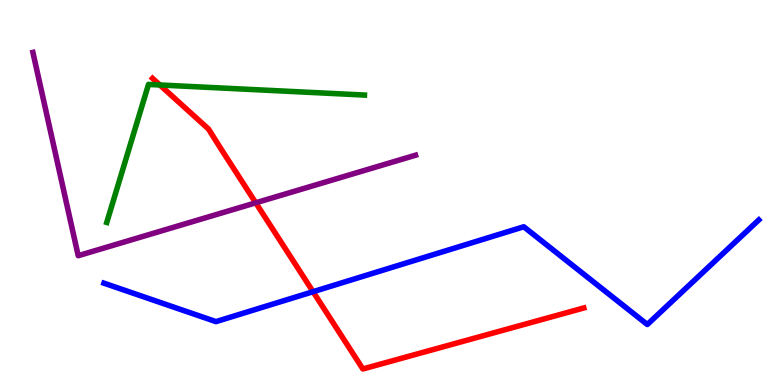[{'lines': ['blue', 'red'], 'intersections': [{'x': 4.04, 'y': 2.42}]}, {'lines': ['green', 'red'], 'intersections': [{'x': 2.06, 'y': 7.79}]}, {'lines': ['purple', 'red'], 'intersections': [{'x': 3.3, 'y': 4.73}]}, {'lines': ['blue', 'green'], 'intersections': []}, {'lines': ['blue', 'purple'], 'intersections': []}, {'lines': ['green', 'purple'], 'intersections': []}]